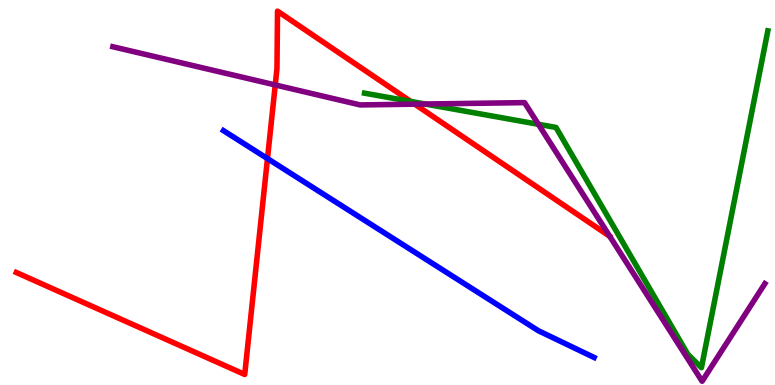[{'lines': ['blue', 'red'], 'intersections': [{'x': 3.45, 'y': 5.88}]}, {'lines': ['green', 'red'], 'intersections': [{'x': 5.3, 'y': 7.37}]}, {'lines': ['purple', 'red'], 'intersections': [{'x': 3.55, 'y': 7.79}, {'x': 5.35, 'y': 7.29}]}, {'lines': ['blue', 'green'], 'intersections': []}, {'lines': ['blue', 'purple'], 'intersections': []}, {'lines': ['green', 'purple'], 'intersections': [{'x': 5.49, 'y': 7.3}, {'x': 6.95, 'y': 6.77}]}]